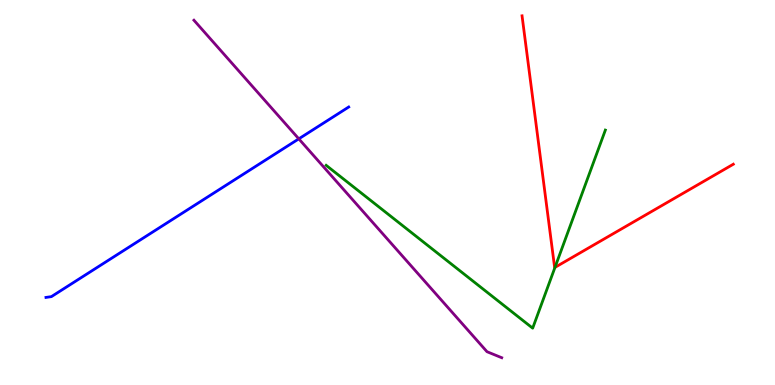[{'lines': ['blue', 'red'], 'intersections': []}, {'lines': ['green', 'red'], 'intersections': [{'x': 7.16, 'y': 3.05}]}, {'lines': ['purple', 'red'], 'intersections': []}, {'lines': ['blue', 'green'], 'intersections': []}, {'lines': ['blue', 'purple'], 'intersections': [{'x': 3.86, 'y': 6.39}]}, {'lines': ['green', 'purple'], 'intersections': []}]